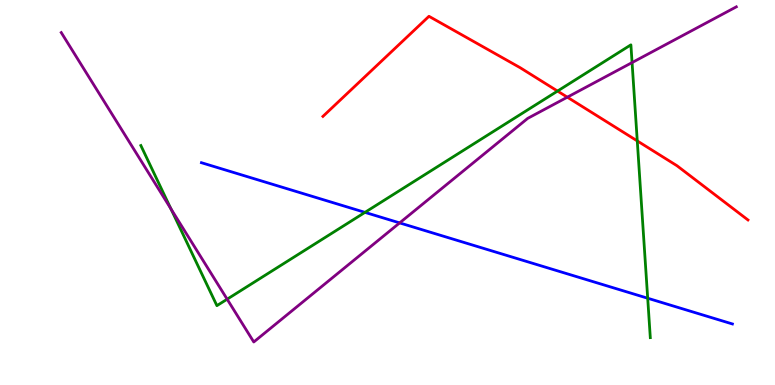[{'lines': ['blue', 'red'], 'intersections': []}, {'lines': ['green', 'red'], 'intersections': [{'x': 7.19, 'y': 7.63}, {'x': 8.22, 'y': 6.34}]}, {'lines': ['purple', 'red'], 'intersections': [{'x': 7.32, 'y': 7.48}]}, {'lines': ['blue', 'green'], 'intersections': [{'x': 4.71, 'y': 4.48}, {'x': 8.36, 'y': 2.25}]}, {'lines': ['blue', 'purple'], 'intersections': [{'x': 5.16, 'y': 4.21}]}, {'lines': ['green', 'purple'], 'intersections': [{'x': 2.21, 'y': 4.58}, {'x': 2.93, 'y': 2.23}, {'x': 8.16, 'y': 8.37}]}]